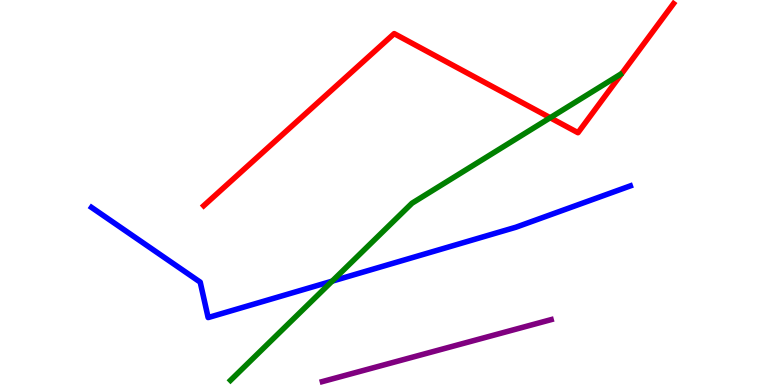[{'lines': ['blue', 'red'], 'intersections': []}, {'lines': ['green', 'red'], 'intersections': [{'x': 7.1, 'y': 6.94}]}, {'lines': ['purple', 'red'], 'intersections': []}, {'lines': ['blue', 'green'], 'intersections': [{'x': 4.29, 'y': 2.7}]}, {'lines': ['blue', 'purple'], 'intersections': []}, {'lines': ['green', 'purple'], 'intersections': []}]